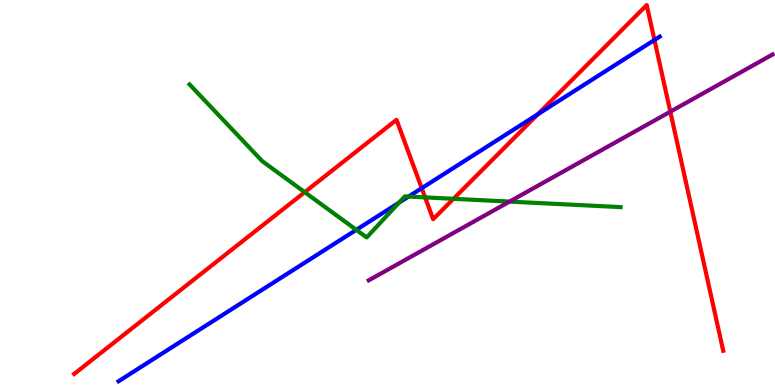[{'lines': ['blue', 'red'], 'intersections': [{'x': 5.44, 'y': 5.11}, {'x': 6.94, 'y': 7.03}, {'x': 8.44, 'y': 8.96}]}, {'lines': ['green', 'red'], 'intersections': [{'x': 3.93, 'y': 5.01}, {'x': 5.49, 'y': 4.87}, {'x': 5.85, 'y': 4.84}]}, {'lines': ['purple', 'red'], 'intersections': [{'x': 8.65, 'y': 7.1}]}, {'lines': ['blue', 'green'], 'intersections': [{'x': 4.6, 'y': 4.03}, {'x': 5.15, 'y': 4.74}, {'x': 5.27, 'y': 4.89}]}, {'lines': ['blue', 'purple'], 'intersections': []}, {'lines': ['green', 'purple'], 'intersections': [{'x': 6.57, 'y': 4.76}]}]